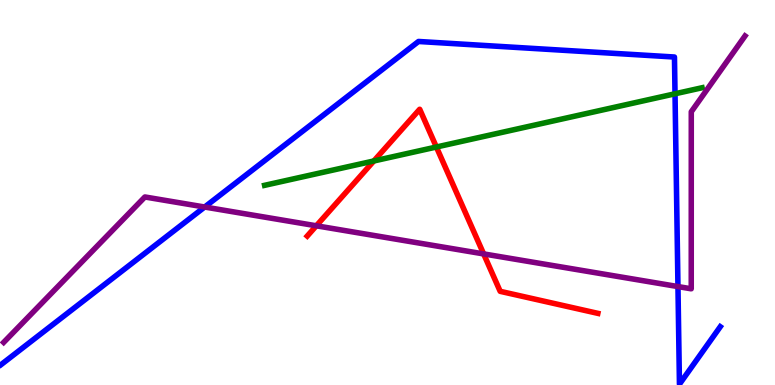[{'lines': ['blue', 'red'], 'intersections': []}, {'lines': ['green', 'red'], 'intersections': [{'x': 4.82, 'y': 5.82}, {'x': 5.63, 'y': 6.18}]}, {'lines': ['purple', 'red'], 'intersections': [{'x': 4.08, 'y': 4.14}, {'x': 6.24, 'y': 3.4}]}, {'lines': ['blue', 'green'], 'intersections': [{'x': 8.71, 'y': 7.56}]}, {'lines': ['blue', 'purple'], 'intersections': [{'x': 2.64, 'y': 4.62}, {'x': 8.75, 'y': 2.56}]}, {'lines': ['green', 'purple'], 'intersections': []}]